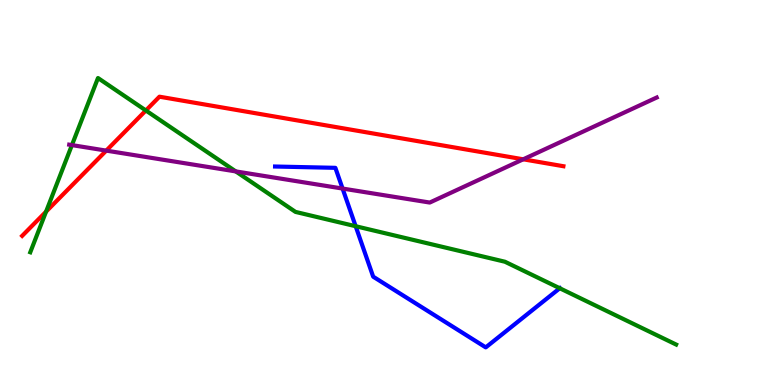[{'lines': ['blue', 'red'], 'intersections': []}, {'lines': ['green', 'red'], 'intersections': [{'x': 0.594, 'y': 4.5}, {'x': 1.88, 'y': 7.13}]}, {'lines': ['purple', 'red'], 'intersections': [{'x': 1.37, 'y': 6.09}, {'x': 6.75, 'y': 5.86}]}, {'lines': ['blue', 'green'], 'intersections': [{'x': 4.59, 'y': 4.12}, {'x': 7.22, 'y': 2.51}]}, {'lines': ['blue', 'purple'], 'intersections': [{'x': 4.42, 'y': 5.1}]}, {'lines': ['green', 'purple'], 'intersections': [{'x': 0.928, 'y': 6.23}, {'x': 3.04, 'y': 5.55}]}]